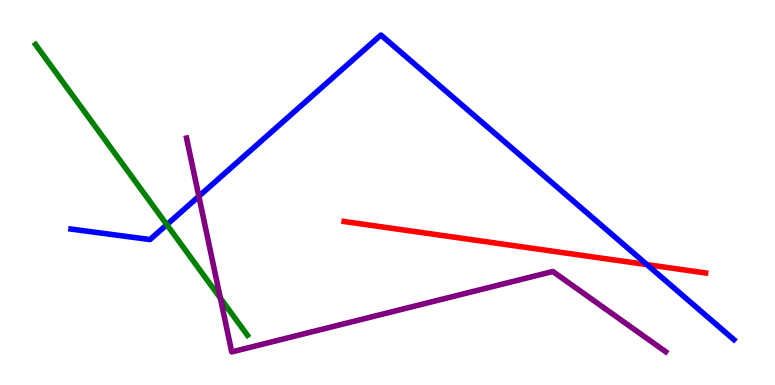[{'lines': ['blue', 'red'], 'intersections': [{'x': 8.35, 'y': 3.13}]}, {'lines': ['green', 'red'], 'intersections': []}, {'lines': ['purple', 'red'], 'intersections': []}, {'lines': ['blue', 'green'], 'intersections': [{'x': 2.15, 'y': 4.16}]}, {'lines': ['blue', 'purple'], 'intersections': [{'x': 2.57, 'y': 4.9}]}, {'lines': ['green', 'purple'], 'intersections': [{'x': 2.84, 'y': 2.26}]}]